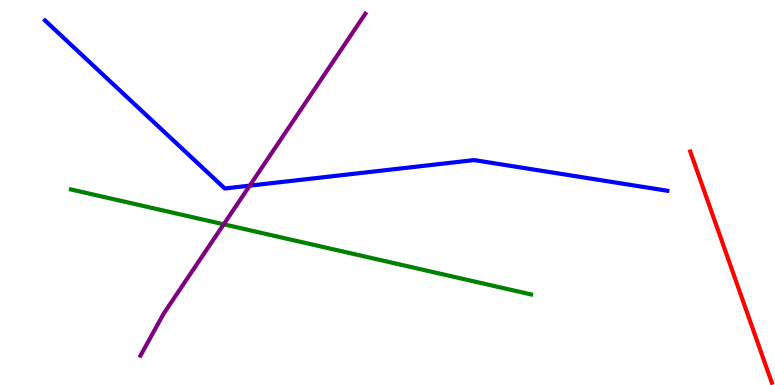[{'lines': ['blue', 'red'], 'intersections': []}, {'lines': ['green', 'red'], 'intersections': []}, {'lines': ['purple', 'red'], 'intersections': []}, {'lines': ['blue', 'green'], 'intersections': []}, {'lines': ['blue', 'purple'], 'intersections': [{'x': 3.22, 'y': 5.18}]}, {'lines': ['green', 'purple'], 'intersections': [{'x': 2.89, 'y': 4.17}]}]